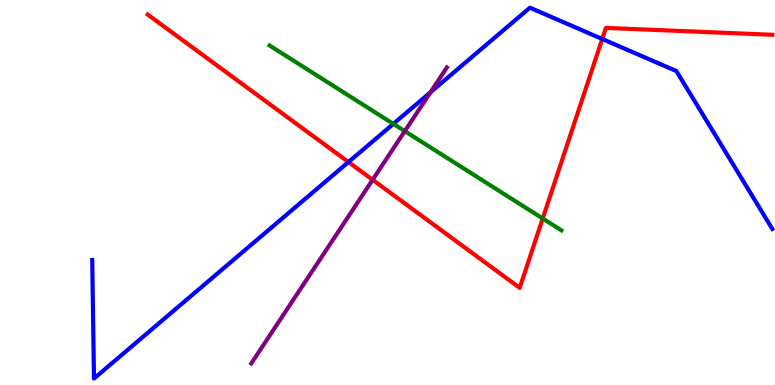[{'lines': ['blue', 'red'], 'intersections': [{'x': 4.5, 'y': 5.79}, {'x': 7.77, 'y': 8.99}]}, {'lines': ['green', 'red'], 'intersections': [{'x': 7.0, 'y': 4.32}]}, {'lines': ['purple', 'red'], 'intersections': [{'x': 4.81, 'y': 5.33}]}, {'lines': ['blue', 'green'], 'intersections': [{'x': 5.08, 'y': 6.78}]}, {'lines': ['blue', 'purple'], 'intersections': [{'x': 5.55, 'y': 7.6}]}, {'lines': ['green', 'purple'], 'intersections': [{'x': 5.22, 'y': 6.59}]}]